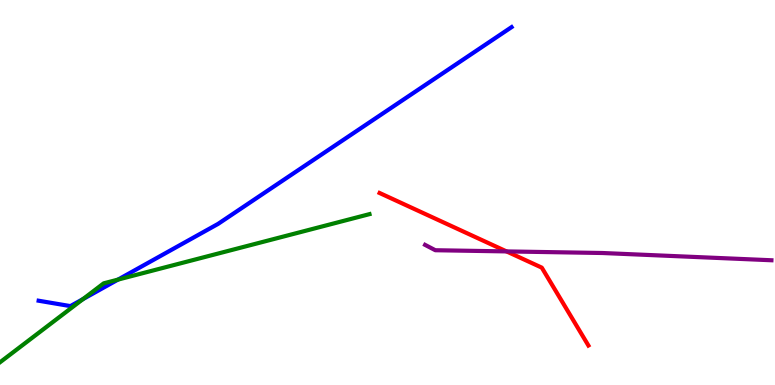[{'lines': ['blue', 'red'], 'intersections': []}, {'lines': ['green', 'red'], 'intersections': []}, {'lines': ['purple', 'red'], 'intersections': [{'x': 6.54, 'y': 3.47}]}, {'lines': ['blue', 'green'], 'intersections': [{'x': 1.07, 'y': 2.23}, {'x': 1.52, 'y': 2.74}]}, {'lines': ['blue', 'purple'], 'intersections': []}, {'lines': ['green', 'purple'], 'intersections': []}]